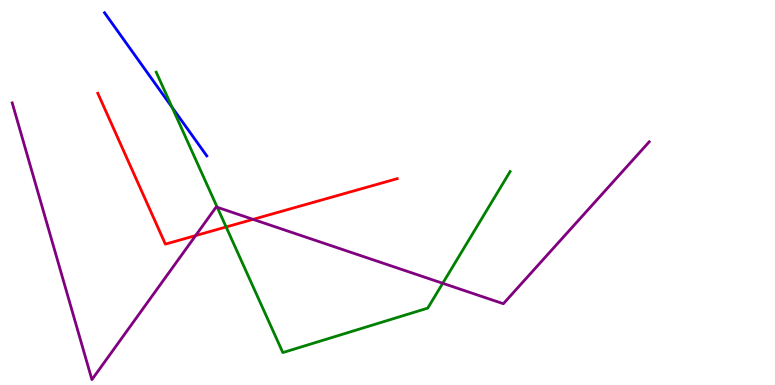[{'lines': ['blue', 'red'], 'intersections': []}, {'lines': ['green', 'red'], 'intersections': [{'x': 2.92, 'y': 4.1}]}, {'lines': ['purple', 'red'], 'intersections': [{'x': 2.52, 'y': 3.88}, {'x': 3.27, 'y': 4.3}]}, {'lines': ['blue', 'green'], 'intersections': [{'x': 2.22, 'y': 7.21}]}, {'lines': ['blue', 'purple'], 'intersections': []}, {'lines': ['green', 'purple'], 'intersections': [{'x': 2.8, 'y': 4.62}, {'x': 5.71, 'y': 2.64}]}]